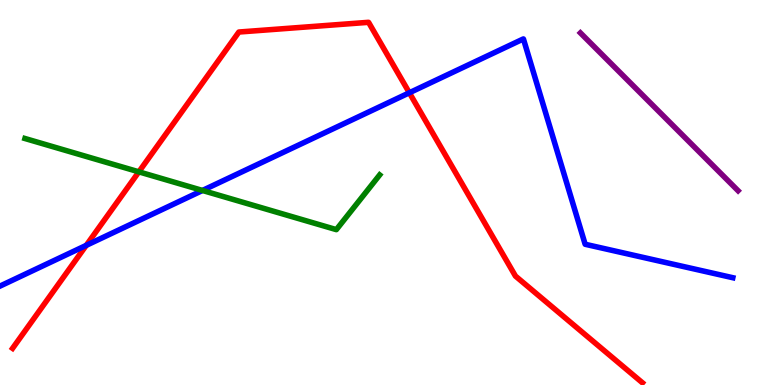[{'lines': ['blue', 'red'], 'intersections': [{'x': 1.11, 'y': 3.63}, {'x': 5.28, 'y': 7.59}]}, {'lines': ['green', 'red'], 'intersections': [{'x': 1.79, 'y': 5.54}]}, {'lines': ['purple', 'red'], 'intersections': []}, {'lines': ['blue', 'green'], 'intersections': [{'x': 2.61, 'y': 5.05}]}, {'lines': ['blue', 'purple'], 'intersections': []}, {'lines': ['green', 'purple'], 'intersections': []}]